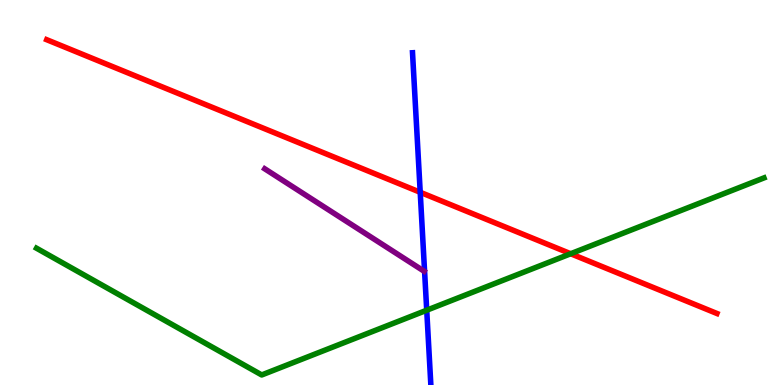[{'lines': ['blue', 'red'], 'intersections': [{'x': 5.42, 'y': 5.01}]}, {'lines': ['green', 'red'], 'intersections': [{'x': 7.36, 'y': 3.41}]}, {'lines': ['purple', 'red'], 'intersections': []}, {'lines': ['blue', 'green'], 'intersections': [{'x': 5.51, 'y': 1.94}]}, {'lines': ['blue', 'purple'], 'intersections': []}, {'lines': ['green', 'purple'], 'intersections': []}]